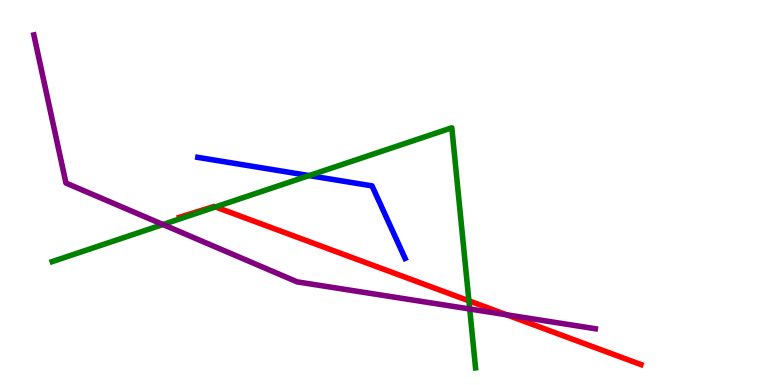[{'lines': ['blue', 'red'], 'intersections': []}, {'lines': ['green', 'red'], 'intersections': [{'x': 2.78, 'y': 4.63}, {'x': 6.05, 'y': 2.19}]}, {'lines': ['purple', 'red'], 'intersections': [{'x': 6.54, 'y': 1.82}]}, {'lines': ['blue', 'green'], 'intersections': [{'x': 3.99, 'y': 5.44}]}, {'lines': ['blue', 'purple'], 'intersections': []}, {'lines': ['green', 'purple'], 'intersections': [{'x': 2.1, 'y': 4.17}, {'x': 6.06, 'y': 1.97}]}]